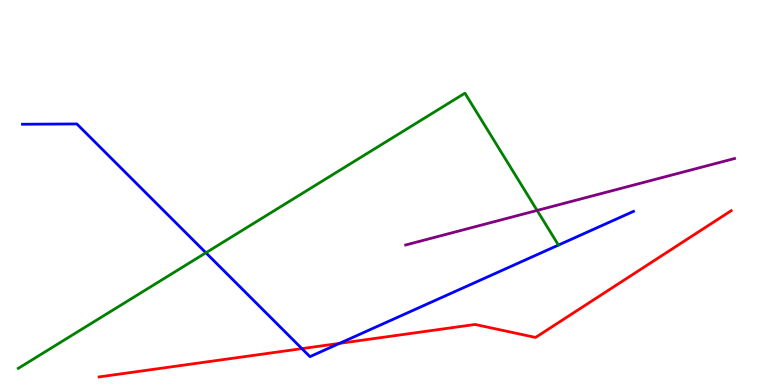[{'lines': ['blue', 'red'], 'intersections': [{'x': 3.9, 'y': 0.945}, {'x': 4.38, 'y': 1.08}]}, {'lines': ['green', 'red'], 'intersections': []}, {'lines': ['purple', 'red'], 'intersections': []}, {'lines': ['blue', 'green'], 'intersections': [{'x': 2.66, 'y': 3.43}, {'x': 7.21, 'y': 3.63}]}, {'lines': ['blue', 'purple'], 'intersections': []}, {'lines': ['green', 'purple'], 'intersections': [{'x': 6.93, 'y': 4.53}]}]